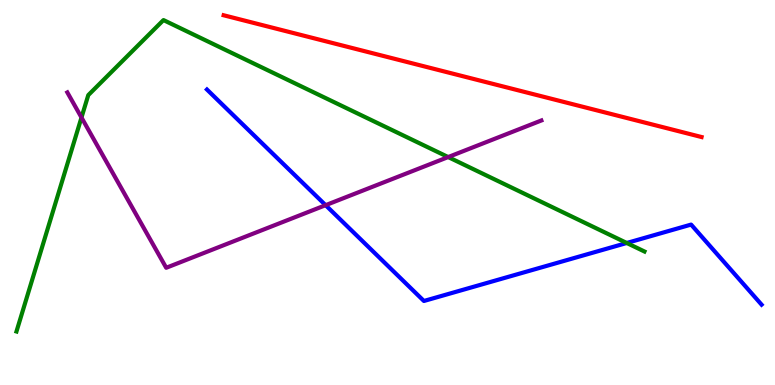[{'lines': ['blue', 'red'], 'intersections': []}, {'lines': ['green', 'red'], 'intersections': []}, {'lines': ['purple', 'red'], 'intersections': []}, {'lines': ['blue', 'green'], 'intersections': [{'x': 8.09, 'y': 3.69}]}, {'lines': ['blue', 'purple'], 'intersections': [{'x': 4.2, 'y': 4.67}]}, {'lines': ['green', 'purple'], 'intersections': [{'x': 1.05, 'y': 6.95}, {'x': 5.78, 'y': 5.92}]}]